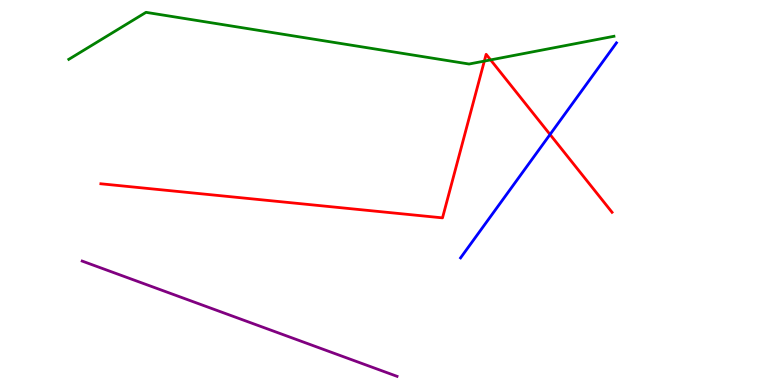[{'lines': ['blue', 'red'], 'intersections': [{'x': 7.1, 'y': 6.51}]}, {'lines': ['green', 'red'], 'intersections': [{'x': 6.25, 'y': 8.41}, {'x': 6.33, 'y': 8.44}]}, {'lines': ['purple', 'red'], 'intersections': []}, {'lines': ['blue', 'green'], 'intersections': []}, {'lines': ['blue', 'purple'], 'intersections': []}, {'lines': ['green', 'purple'], 'intersections': []}]